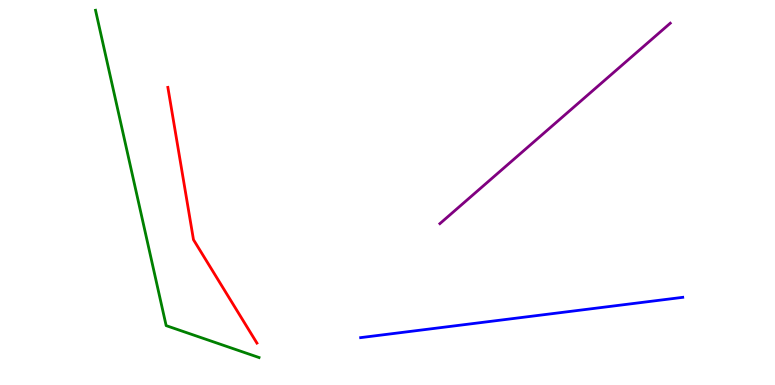[{'lines': ['blue', 'red'], 'intersections': []}, {'lines': ['green', 'red'], 'intersections': []}, {'lines': ['purple', 'red'], 'intersections': []}, {'lines': ['blue', 'green'], 'intersections': []}, {'lines': ['blue', 'purple'], 'intersections': []}, {'lines': ['green', 'purple'], 'intersections': []}]